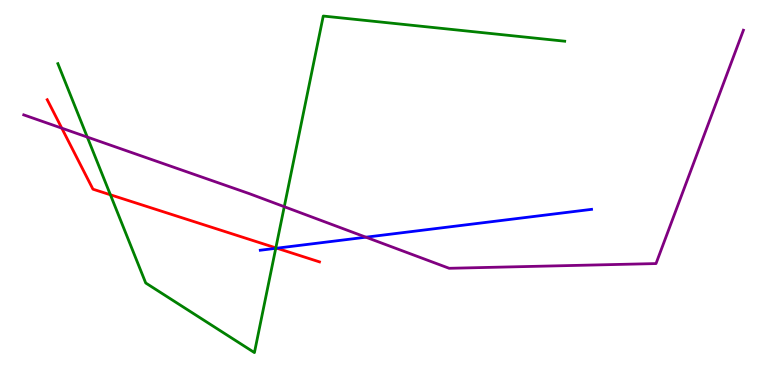[{'lines': ['blue', 'red'], 'intersections': [{'x': 3.57, 'y': 3.55}]}, {'lines': ['green', 'red'], 'intersections': [{'x': 1.42, 'y': 4.94}, {'x': 3.56, 'y': 3.56}]}, {'lines': ['purple', 'red'], 'intersections': [{'x': 0.797, 'y': 6.67}]}, {'lines': ['blue', 'green'], 'intersections': [{'x': 3.56, 'y': 3.55}]}, {'lines': ['blue', 'purple'], 'intersections': [{'x': 4.72, 'y': 3.84}]}, {'lines': ['green', 'purple'], 'intersections': [{'x': 1.13, 'y': 6.44}, {'x': 3.67, 'y': 4.63}]}]